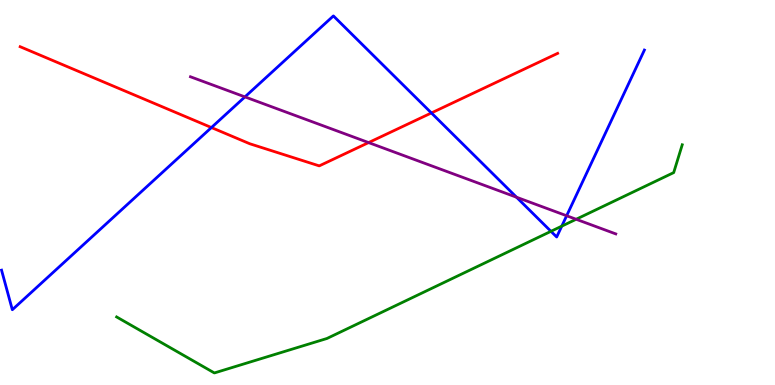[{'lines': ['blue', 'red'], 'intersections': [{'x': 2.73, 'y': 6.69}, {'x': 5.57, 'y': 7.07}]}, {'lines': ['green', 'red'], 'intersections': []}, {'lines': ['purple', 'red'], 'intersections': [{'x': 4.76, 'y': 6.3}]}, {'lines': ['blue', 'green'], 'intersections': [{'x': 7.11, 'y': 3.99}, {'x': 7.25, 'y': 4.13}]}, {'lines': ['blue', 'purple'], 'intersections': [{'x': 3.16, 'y': 7.48}, {'x': 6.66, 'y': 4.88}, {'x': 7.31, 'y': 4.4}]}, {'lines': ['green', 'purple'], 'intersections': [{'x': 7.43, 'y': 4.3}]}]